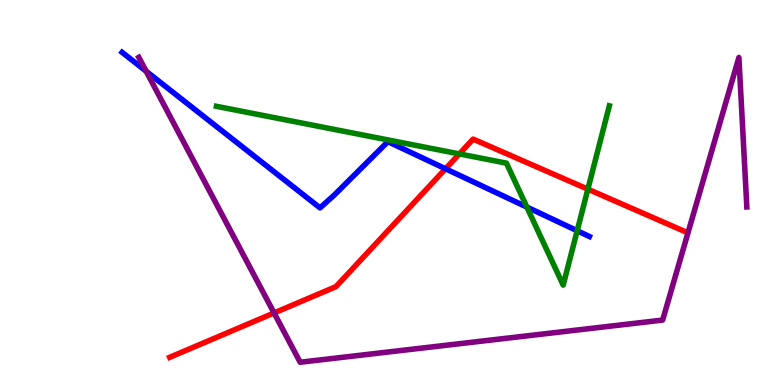[{'lines': ['blue', 'red'], 'intersections': [{'x': 5.75, 'y': 5.62}]}, {'lines': ['green', 'red'], 'intersections': [{'x': 5.93, 'y': 6.0}, {'x': 7.59, 'y': 5.09}]}, {'lines': ['purple', 'red'], 'intersections': [{'x': 3.54, 'y': 1.87}]}, {'lines': ['blue', 'green'], 'intersections': [{'x': 6.8, 'y': 4.62}, {'x': 7.45, 'y': 4.01}]}, {'lines': ['blue', 'purple'], 'intersections': [{'x': 1.89, 'y': 8.15}]}, {'lines': ['green', 'purple'], 'intersections': []}]